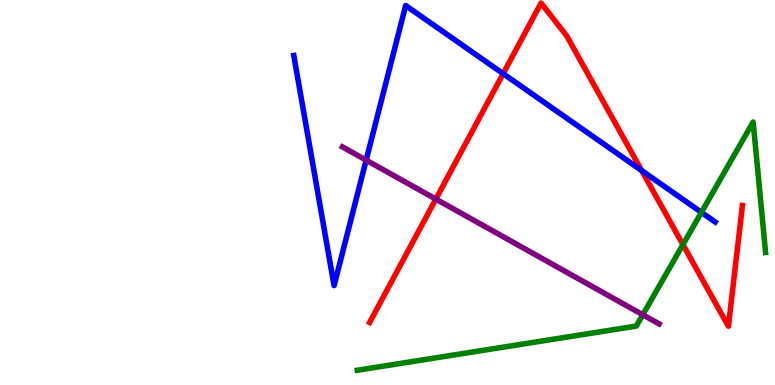[{'lines': ['blue', 'red'], 'intersections': [{'x': 6.49, 'y': 8.09}, {'x': 8.28, 'y': 5.57}]}, {'lines': ['green', 'red'], 'intersections': [{'x': 8.81, 'y': 3.65}]}, {'lines': ['purple', 'red'], 'intersections': [{'x': 5.62, 'y': 4.83}]}, {'lines': ['blue', 'green'], 'intersections': [{'x': 9.05, 'y': 4.48}]}, {'lines': ['blue', 'purple'], 'intersections': [{'x': 4.72, 'y': 5.84}]}, {'lines': ['green', 'purple'], 'intersections': [{'x': 8.29, 'y': 1.82}]}]